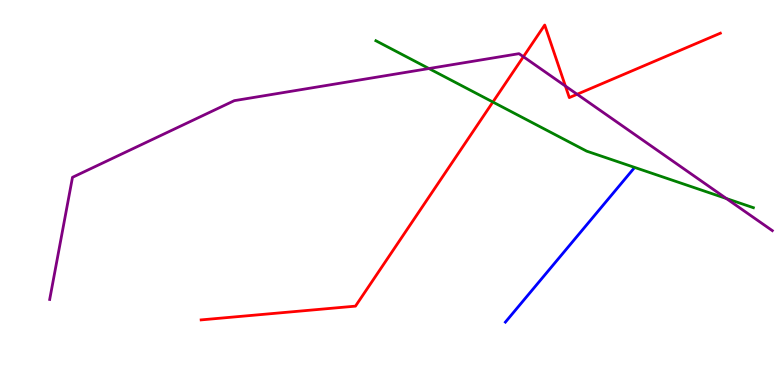[{'lines': ['blue', 'red'], 'intersections': []}, {'lines': ['green', 'red'], 'intersections': [{'x': 6.36, 'y': 7.35}]}, {'lines': ['purple', 'red'], 'intersections': [{'x': 6.75, 'y': 8.53}, {'x': 7.3, 'y': 7.76}, {'x': 7.45, 'y': 7.55}]}, {'lines': ['blue', 'green'], 'intersections': []}, {'lines': ['blue', 'purple'], 'intersections': []}, {'lines': ['green', 'purple'], 'intersections': [{'x': 5.53, 'y': 8.22}, {'x': 9.37, 'y': 4.84}]}]